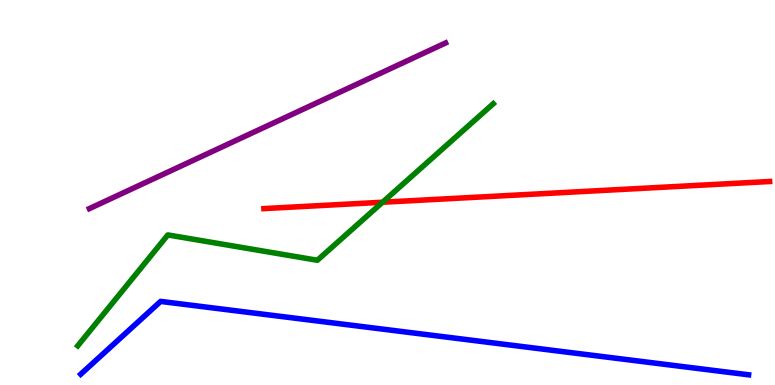[{'lines': ['blue', 'red'], 'intersections': []}, {'lines': ['green', 'red'], 'intersections': [{'x': 4.94, 'y': 4.75}]}, {'lines': ['purple', 'red'], 'intersections': []}, {'lines': ['blue', 'green'], 'intersections': []}, {'lines': ['blue', 'purple'], 'intersections': []}, {'lines': ['green', 'purple'], 'intersections': []}]